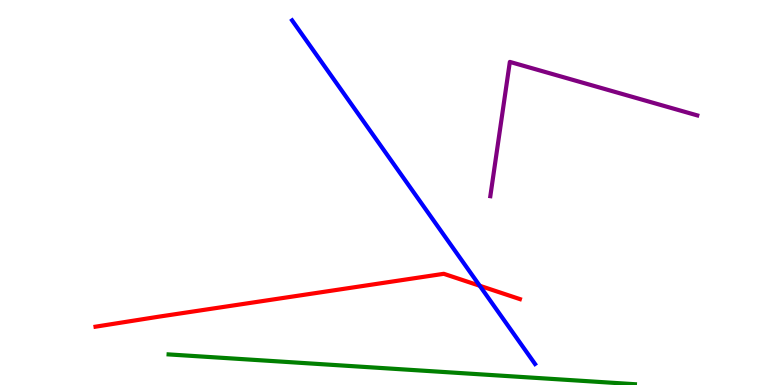[{'lines': ['blue', 'red'], 'intersections': [{'x': 6.19, 'y': 2.58}]}, {'lines': ['green', 'red'], 'intersections': []}, {'lines': ['purple', 'red'], 'intersections': []}, {'lines': ['blue', 'green'], 'intersections': []}, {'lines': ['blue', 'purple'], 'intersections': []}, {'lines': ['green', 'purple'], 'intersections': []}]